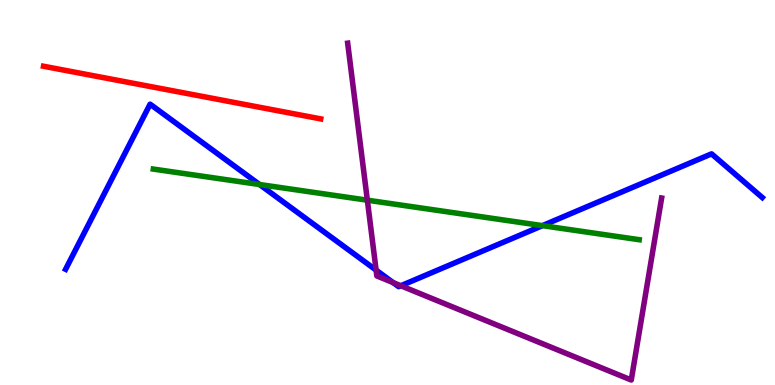[{'lines': ['blue', 'red'], 'intersections': []}, {'lines': ['green', 'red'], 'intersections': []}, {'lines': ['purple', 'red'], 'intersections': []}, {'lines': ['blue', 'green'], 'intersections': [{'x': 3.35, 'y': 5.21}, {'x': 7.0, 'y': 4.14}]}, {'lines': ['blue', 'purple'], 'intersections': [{'x': 4.85, 'y': 2.98}, {'x': 5.07, 'y': 2.66}, {'x': 5.17, 'y': 2.58}]}, {'lines': ['green', 'purple'], 'intersections': [{'x': 4.74, 'y': 4.8}]}]